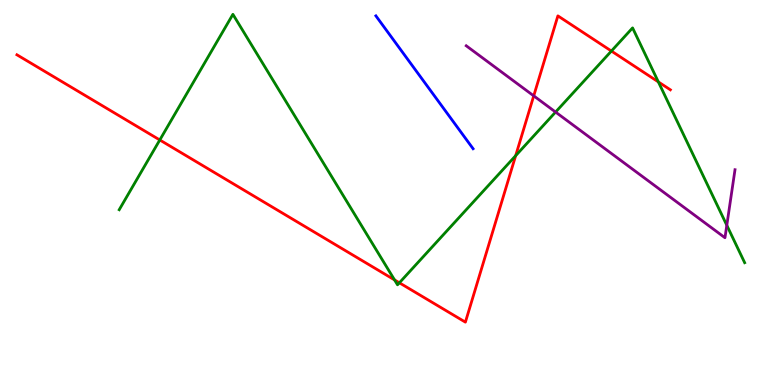[{'lines': ['blue', 'red'], 'intersections': []}, {'lines': ['green', 'red'], 'intersections': [{'x': 2.06, 'y': 6.36}, {'x': 5.09, 'y': 2.73}, {'x': 5.15, 'y': 2.65}, {'x': 6.65, 'y': 5.96}, {'x': 7.89, 'y': 8.67}, {'x': 8.49, 'y': 7.87}]}, {'lines': ['purple', 'red'], 'intersections': [{'x': 6.89, 'y': 7.51}]}, {'lines': ['blue', 'green'], 'intersections': []}, {'lines': ['blue', 'purple'], 'intersections': []}, {'lines': ['green', 'purple'], 'intersections': [{'x': 7.17, 'y': 7.09}, {'x': 9.38, 'y': 4.15}]}]